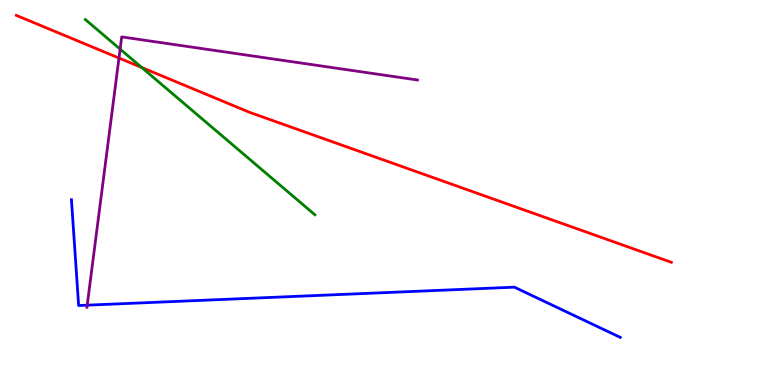[{'lines': ['blue', 'red'], 'intersections': []}, {'lines': ['green', 'red'], 'intersections': [{'x': 1.83, 'y': 8.25}]}, {'lines': ['purple', 'red'], 'intersections': [{'x': 1.54, 'y': 8.49}]}, {'lines': ['blue', 'green'], 'intersections': []}, {'lines': ['blue', 'purple'], 'intersections': [{'x': 1.13, 'y': 2.07}]}, {'lines': ['green', 'purple'], 'intersections': [{'x': 1.55, 'y': 8.72}]}]